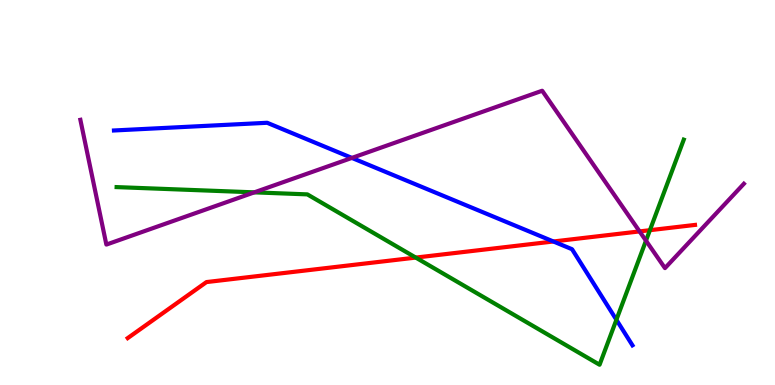[{'lines': ['blue', 'red'], 'intersections': [{'x': 7.14, 'y': 3.73}]}, {'lines': ['green', 'red'], 'intersections': [{'x': 5.36, 'y': 3.31}, {'x': 8.39, 'y': 4.02}]}, {'lines': ['purple', 'red'], 'intersections': [{'x': 8.25, 'y': 3.99}]}, {'lines': ['blue', 'green'], 'intersections': [{'x': 7.95, 'y': 1.69}]}, {'lines': ['blue', 'purple'], 'intersections': [{'x': 4.54, 'y': 5.9}]}, {'lines': ['green', 'purple'], 'intersections': [{'x': 3.28, 'y': 5.0}, {'x': 8.34, 'y': 3.75}]}]